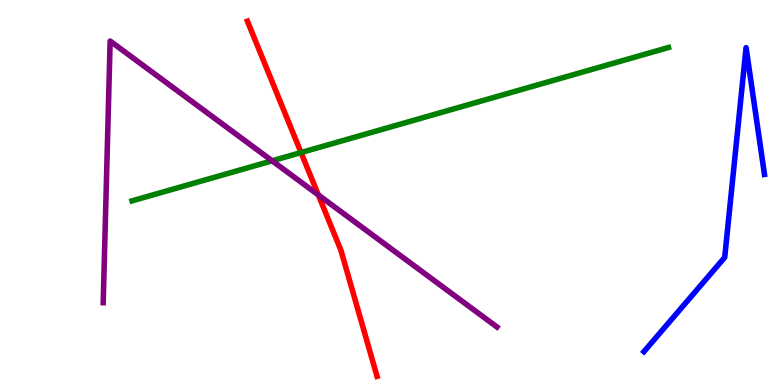[{'lines': ['blue', 'red'], 'intersections': []}, {'lines': ['green', 'red'], 'intersections': [{'x': 3.88, 'y': 6.04}]}, {'lines': ['purple', 'red'], 'intersections': [{'x': 4.11, 'y': 4.94}]}, {'lines': ['blue', 'green'], 'intersections': []}, {'lines': ['blue', 'purple'], 'intersections': []}, {'lines': ['green', 'purple'], 'intersections': [{'x': 3.51, 'y': 5.82}]}]